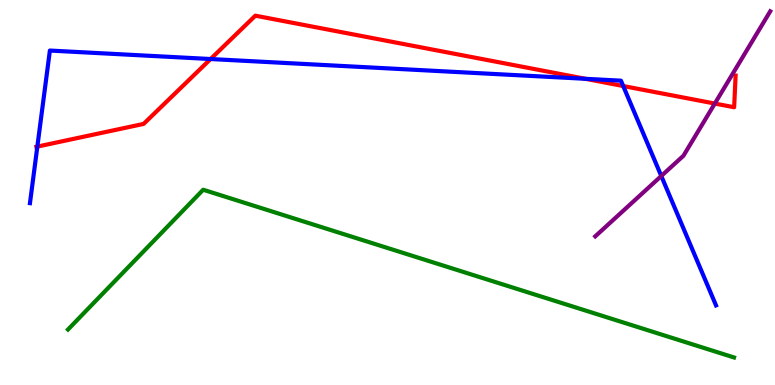[{'lines': ['blue', 'red'], 'intersections': [{'x': 0.482, 'y': 6.19}, {'x': 2.72, 'y': 8.47}, {'x': 7.55, 'y': 7.95}, {'x': 8.04, 'y': 7.77}]}, {'lines': ['green', 'red'], 'intersections': []}, {'lines': ['purple', 'red'], 'intersections': [{'x': 9.22, 'y': 7.31}]}, {'lines': ['blue', 'green'], 'intersections': []}, {'lines': ['blue', 'purple'], 'intersections': [{'x': 8.53, 'y': 5.43}]}, {'lines': ['green', 'purple'], 'intersections': []}]